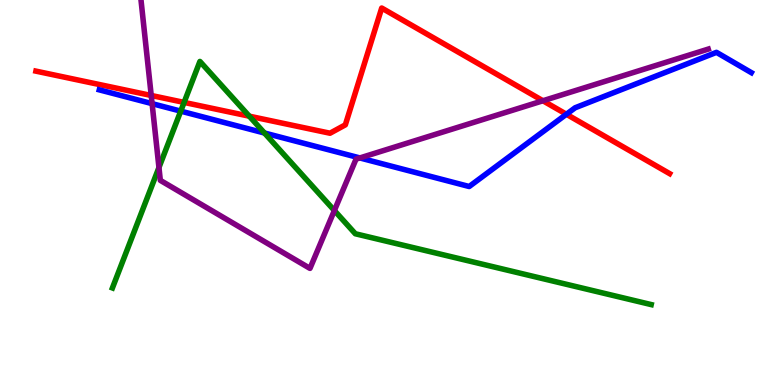[{'lines': ['blue', 'red'], 'intersections': [{'x': 7.31, 'y': 7.03}]}, {'lines': ['green', 'red'], 'intersections': [{'x': 2.38, 'y': 7.34}, {'x': 3.22, 'y': 6.98}]}, {'lines': ['purple', 'red'], 'intersections': [{'x': 1.95, 'y': 7.52}, {'x': 7.01, 'y': 7.38}]}, {'lines': ['blue', 'green'], 'intersections': [{'x': 2.33, 'y': 7.11}, {'x': 3.41, 'y': 6.55}]}, {'lines': ['blue', 'purple'], 'intersections': [{'x': 1.96, 'y': 7.31}, {'x': 4.64, 'y': 5.9}]}, {'lines': ['green', 'purple'], 'intersections': [{'x': 2.05, 'y': 5.65}, {'x': 4.31, 'y': 4.53}]}]